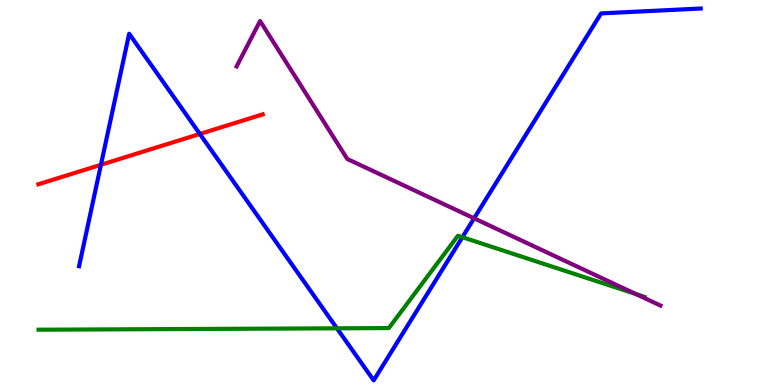[{'lines': ['blue', 'red'], 'intersections': [{'x': 1.3, 'y': 5.72}, {'x': 2.58, 'y': 6.52}]}, {'lines': ['green', 'red'], 'intersections': []}, {'lines': ['purple', 'red'], 'intersections': []}, {'lines': ['blue', 'green'], 'intersections': [{'x': 4.35, 'y': 1.47}, {'x': 5.97, 'y': 3.84}]}, {'lines': ['blue', 'purple'], 'intersections': [{'x': 6.12, 'y': 4.33}]}, {'lines': ['green', 'purple'], 'intersections': [{'x': 8.2, 'y': 2.36}]}]